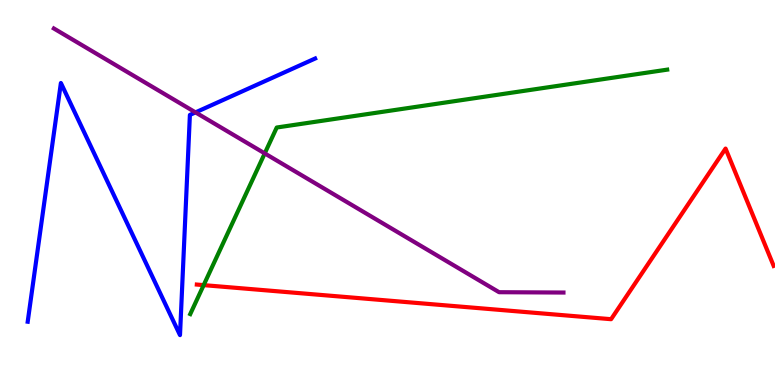[{'lines': ['blue', 'red'], 'intersections': []}, {'lines': ['green', 'red'], 'intersections': [{'x': 2.63, 'y': 2.59}]}, {'lines': ['purple', 'red'], 'intersections': []}, {'lines': ['blue', 'green'], 'intersections': []}, {'lines': ['blue', 'purple'], 'intersections': [{'x': 2.52, 'y': 7.08}]}, {'lines': ['green', 'purple'], 'intersections': [{'x': 3.42, 'y': 6.02}]}]